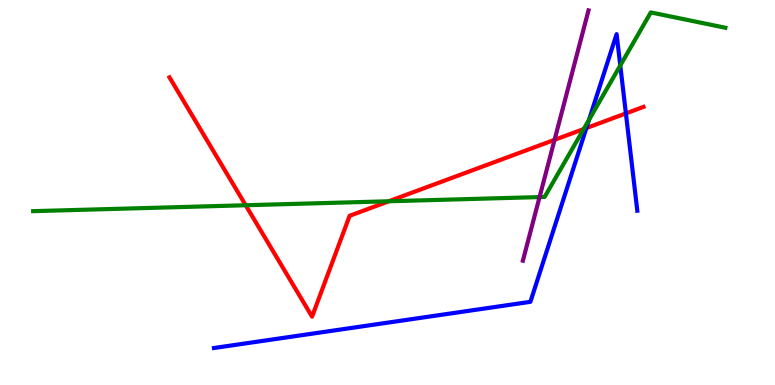[{'lines': ['blue', 'red'], 'intersections': [{'x': 7.57, 'y': 6.67}, {'x': 8.08, 'y': 7.05}]}, {'lines': ['green', 'red'], 'intersections': [{'x': 3.17, 'y': 4.67}, {'x': 5.02, 'y': 4.77}, {'x': 7.53, 'y': 6.65}]}, {'lines': ['purple', 'red'], 'intersections': [{'x': 7.16, 'y': 6.37}]}, {'lines': ['blue', 'green'], 'intersections': [{'x': 7.6, 'y': 6.89}, {'x': 8.0, 'y': 8.3}]}, {'lines': ['blue', 'purple'], 'intersections': []}, {'lines': ['green', 'purple'], 'intersections': [{'x': 6.96, 'y': 4.88}]}]